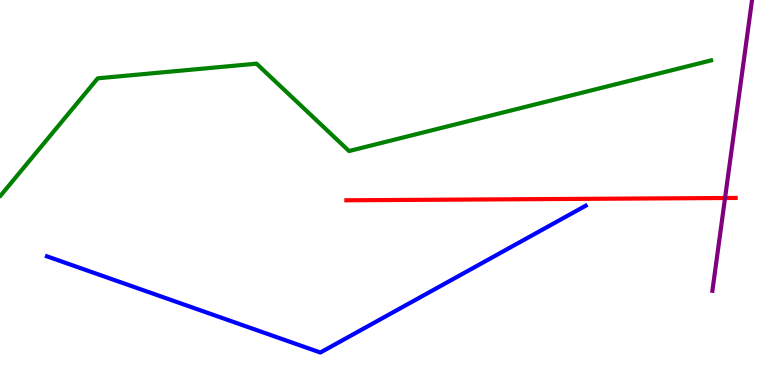[{'lines': ['blue', 'red'], 'intersections': []}, {'lines': ['green', 'red'], 'intersections': []}, {'lines': ['purple', 'red'], 'intersections': [{'x': 9.36, 'y': 4.86}]}, {'lines': ['blue', 'green'], 'intersections': []}, {'lines': ['blue', 'purple'], 'intersections': []}, {'lines': ['green', 'purple'], 'intersections': []}]